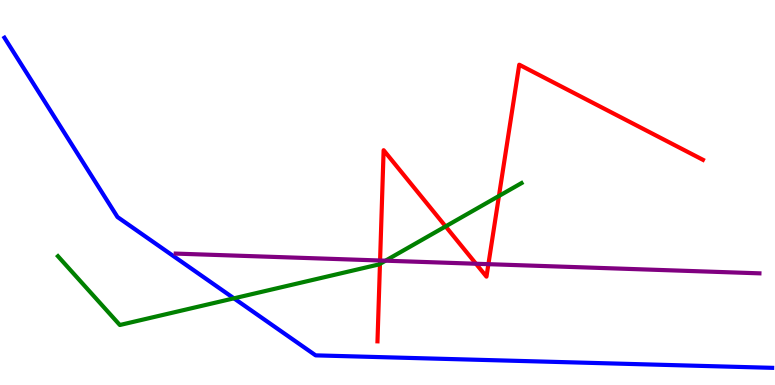[{'lines': ['blue', 'red'], 'intersections': []}, {'lines': ['green', 'red'], 'intersections': [{'x': 4.9, 'y': 3.15}, {'x': 5.75, 'y': 4.12}, {'x': 6.44, 'y': 4.91}]}, {'lines': ['purple', 'red'], 'intersections': [{'x': 4.9, 'y': 3.23}, {'x': 6.14, 'y': 3.15}, {'x': 6.3, 'y': 3.14}]}, {'lines': ['blue', 'green'], 'intersections': [{'x': 3.02, 'y': 2.25}]}, {'lines': ['blue', 'purple'], 'intersections': []}, {'lines': ['green', 'purple'], 'intersections': [{'x': 4.97, 'y': 3.23}]}]